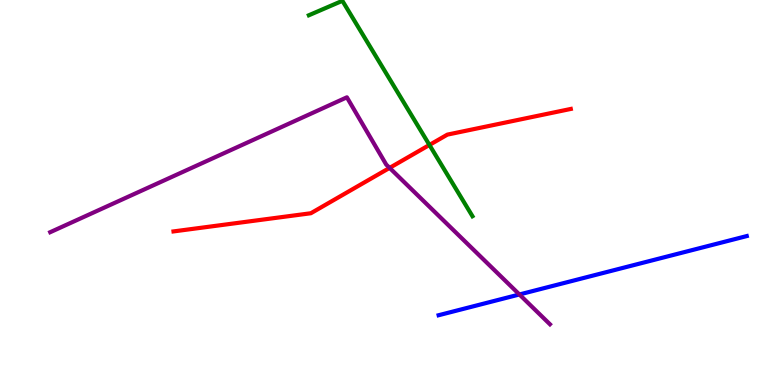[{'lines': ['blue', 'red'], 'intersections': []}, {'lines': ['green', 'red'], 'intersections': [{'x': 5.54, 'y': 6.24}]}, {'lines': ['purple', 'red'], 'intersections': [{'x': 5.03, 'y': 5.64}]}, {'lines': ['blue', 'green'], 'intersections': []}, {'lines': ['blue', 'purple'], 'intersections': [{'x': 6.7, 'y': 2.35}]}, {'lines': ['green', 'purple'], 'intersections': []}]